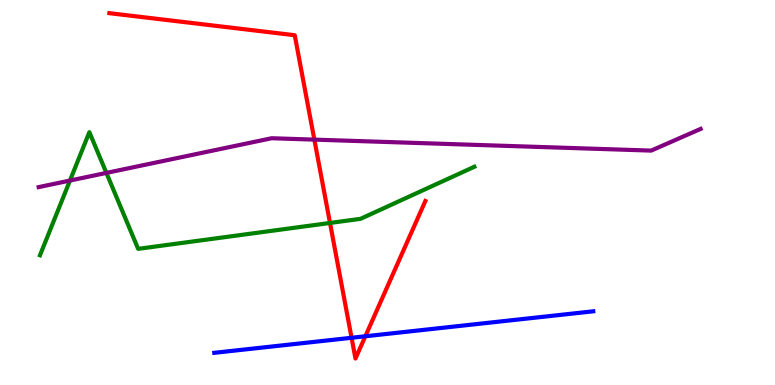[{'lines': ['blue', 'red'], 'intersections': [{'x': 4.54, 'y': 1.23}, {'x': 4.71, 'y': 1.27}]}, {'lines': ['green', 'red'], 'intersections': [{'x': 4.26, 'y': 4.21}]}, {'lines': ['purple', 'red'], 'intersections': [{'x': 4.06, 'y': 6.37}]}, {'lines': ['blue', 'green'], 'intersections': []}, {'lines': ['blue', 'purple'], 'intersections': []}, {'lines': ['green', 'purple'], 'intersections': [{'x': 0.903, 'y': 5.31}, {'x': 1.37, 'y': 5.51}]}]